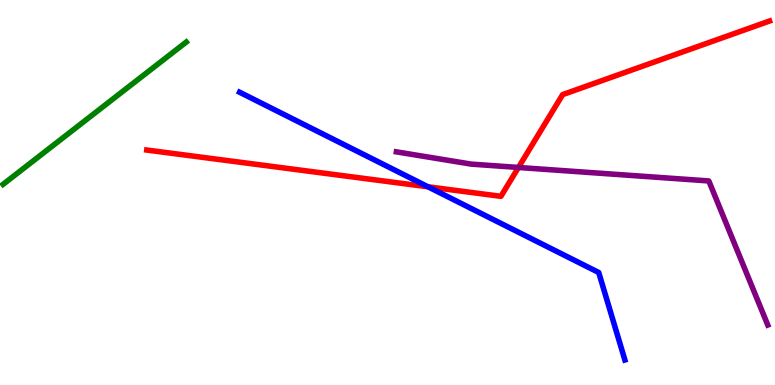[{'lines': ['blue', 'red'], 'intersections': [{'x': 5.52, 'y': 5.15}]}, {'lines': ['green', 'red'], 'intersections': []}, {'lines': ['purple', 'red'], 'intersections': [{'x': 6.69, 'y': 5.65}]}, {'lines': ['blue', 'green'], 'intersections': []}, {'lines': ['blue', 'purple'], 'intersections': []}, {'lines': ['green', 'purple'], 'intersections': []}]